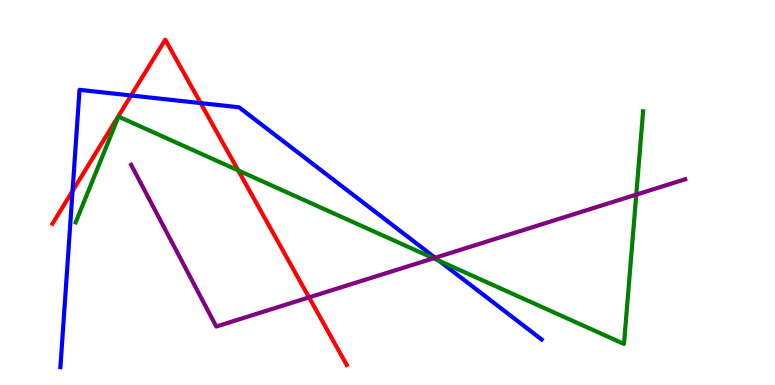[{'lines': ['blue', 'red'], 'intersections': [{'x': 0.936, 'y': 5.04}, {'x': 1.69, 'y': 7.52}, {'x': 2.59, 'y': 7.32}]}, {'lines': ['green', 'red'], 'intersections': [{'x': 3.07, 'y': 5.57}]}, {'lines': ['purple', 'red'], 'intersections': [{'x': 3.99, 'y': 2.28}]}, {'lines': ['blue', 'green'], 'intersections': [{'x': 5.66, 'y': 3.23}]}, {'lines': ['blue', 'purple'], 'intersections': [{'x': 5.61, 'y': 3.3}]}, {'lines': ['green', 'purple'], 'intersections': [{'x': 5.59, 'y': 3.29}, {'x': 8.21, 'y': 4.95}]}]